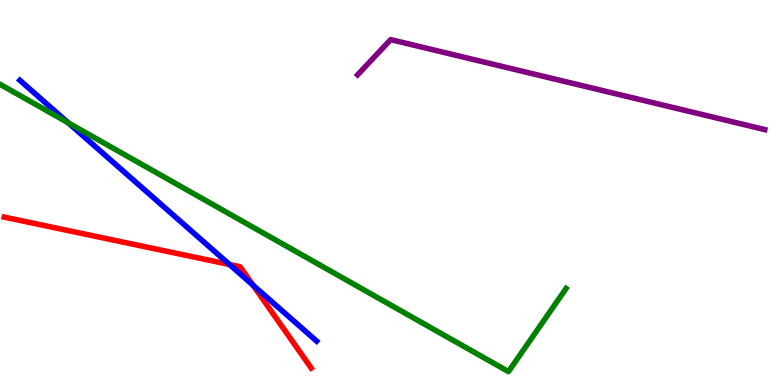[{'lines': ['blue', 'red'], 'intersections': [{'x': 2.96, 'y': 3.13}, {'x': 3.27, 'y': 2.59}]}, {'lines': ['green', 'red'], 'intersections': []}, {'lines': ['purple', 'red'], 'intersections': []}, {'lines': ['blue', 'green'], 'intersections': [{'x': 0.881, 'y': 6.81}]}, {'lines': ['blue', 'purple'], 'intersections': []}, {'lines': ['green', 'purple'], 'intersections': []}]